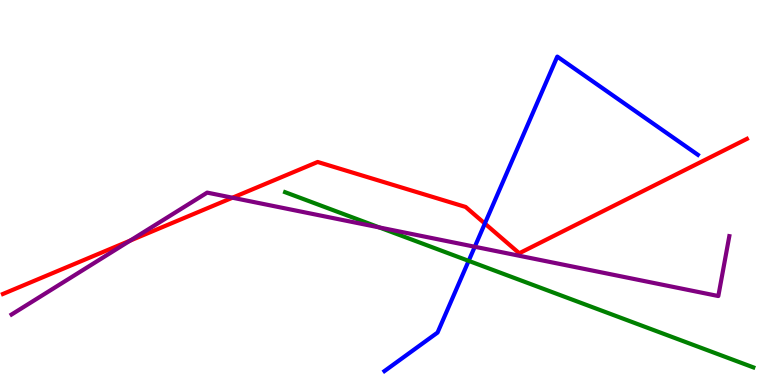[{'lines': ['blue', 'red'], 'intersections': [{'x': 6.26, 'y': 4.19}]}, {'lines': ['green', 'red'], 'intersections': []}, {'lines': ['purple', 'red'], 'intersections': [{'x': 1.68, 'y': 3.75}, {'x': 3.0, 'y': 4.86}]}, {'lines': ['blue', 'green'], 'intersections': [{'x': 6.05, 'y': 3.22}]}, {'lines': ['blue', 'purple'], 'intersections': [{'x': 6.13, 'y': 3.59}]}, {'lines': ['green', 'purple'], 'intersections': [{'x': 4.89, 'y': 4.09}]}]